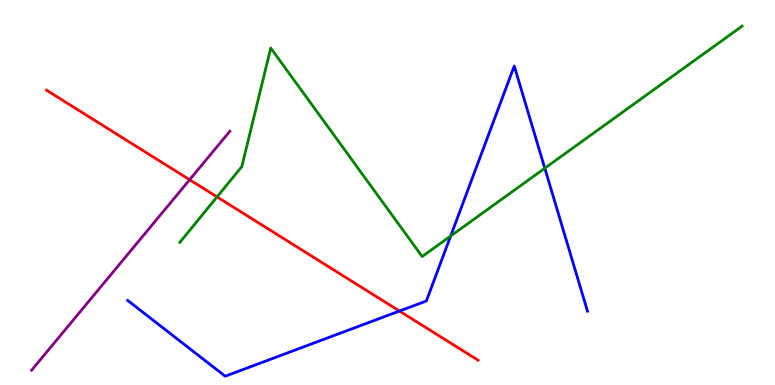[{'lines': ['blue', 'red'], 'intersections': [{'x': 5.15, 'y': 1.92}]}, {'lines': ['green', 'red'], 'intersections': [{'x': 2.8, 'y': 4.89}]}, {'lines': ['purple', 'red'], 'intersections': [{'x': 2.45, 'y': 5.33}]}, {'lines': ['blue', 'green'], 'intersections': [{'x': 5.81, 'y': 3.87}, {'x': 7.03, 'y': 5.63}]}, {'lines': ['blue', 'purple'], 'intersections': []}, {'lines': ['green', 'purple'], 'intersections': []}]